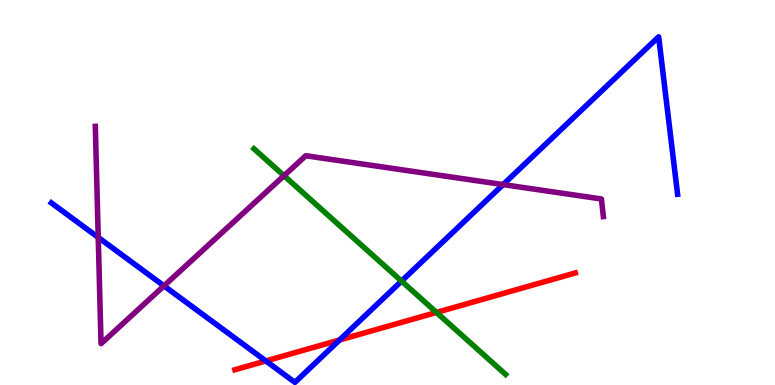[{'lines': ['blue', 'red'], 'intersections': [{'x': 3.43, 'y': 0.625}, {'x': 4.38, 'y': 1.17}]}, {'lines': ['green', 'red'], 'intersections': [{'x': 5.63, 'y': 1.88}]}, {'lines': ['purple', 'red'], 'intersections': []}, {'lines': ['blue', 'green'], 'intersections': [{'x': 5.18, 'y': 2.7}]}, {'lines': ['blue', 'purple'], 'intersections': [{'x': 1.27, 'y': 3.83}, {'x': 2.12, 'y': 2.57}, {'x': 6.49, 'y': 5.21}]}, {'lines': ['green', 'purple'], 'intersections': [{'x': 3.66, 'y': 5.44}]}]